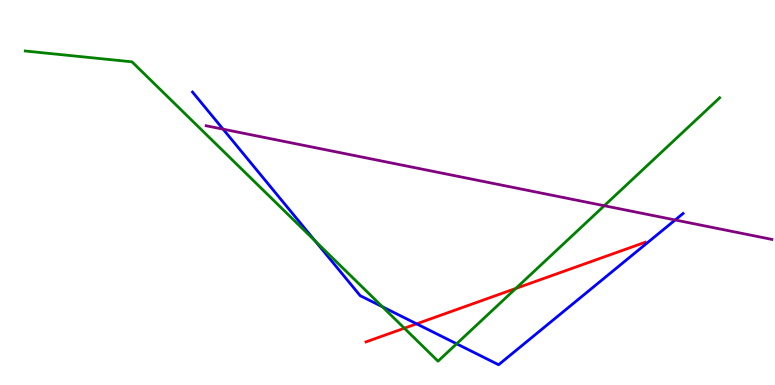[{'lines': ['blue', 'red'], 'intersections': [{'x': 5.38, 'y': 1.59}]}, {'lines': ['green', 'red'], 'intersections': [{'x': 5.22, 'y': 1.47}, {'x': 6.66, 'y': 2.51}]}, {'lines': ['purple', 'red'], 'intersections': []}, {'lines': ['blue', 'green'], 'intersections': [{'x': 4.07, 'y': 3.74}, {'x': 4.93, 'y': 2.03}, {'x': 5.89, 'y': 1.07}]}, {'lines': ['blue', 'purple'], 'intersections': [{'x': 2.88, 'y': 6.65}, {'x': 8.71, 'y': 4.29}]}, {'lines': ['green', 'purple'], 'intersections': [{'x': 7.8, 'y': 4.66}]}]